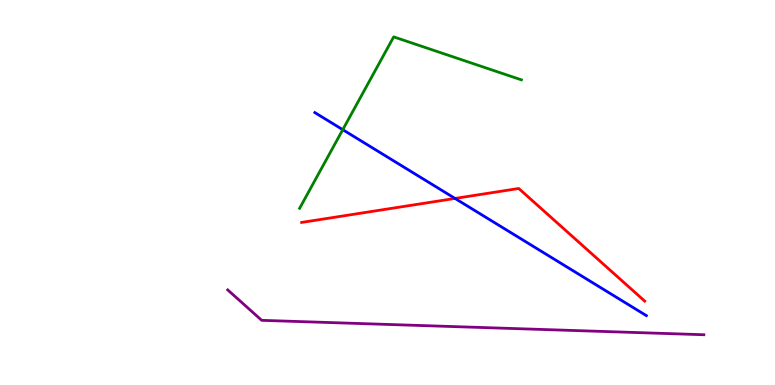[{'lines': ['blue', 'red'], 'intersections': [{'x': 5.87, 'y': 4.85}]}, {'lines': ['green', 'red'], 'intersections': []}, {'lines': ['purple', 'red'], 'intersections': []}, {'lines': ['blue', 'green'], 'intersections': [{'x': 4.42, 'y': 6.63}]}, {'lines': ['blue', 'purple'], 'intersections': []}, {'lines': ['green', 'purple'], 'intersections': []}]